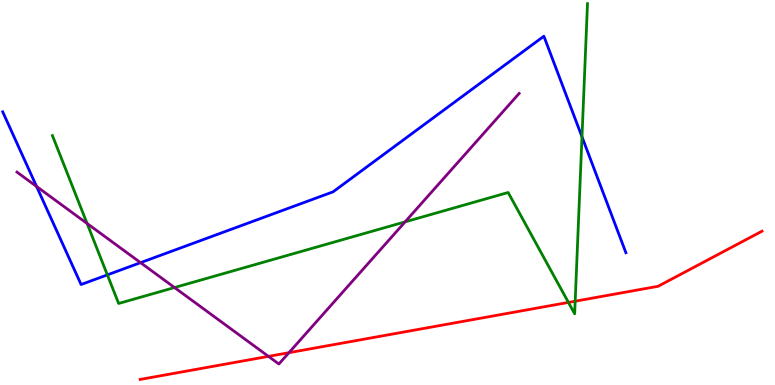[{'lines': ['blue', 'red'], 'intersections': []}, {'lines': ['green', 'red'], 'intersections': [{'x': 7.33, 'y': 2.14}, {'x': 7.42, 'y': 2.18}]}, {'lines': ['purple', 'red'], 'intersections': [{'x': 3.46, 'y': 0.744}, {'x': 3.73, 'y': 0.839}]}, {'lines': ['blue', 'green'], 'intersections': [{'x': 1.39, 'y': 2.86}, {'x': 7.51, 'y': 6.45}]}, {'lines': ['blue', 'purple'], 'intersections': [{'x': 0.472, 'y': 5.16}, {'x': 1.81, 'y': 3.18}]}, {'lines': ['green', 'purple'], 'intersections': [{'x': 1.12, 'y': 4.19}, {'x': 2.25, 'y': 2.53}, {'x': 5.23, 'y': 4.24}]}]